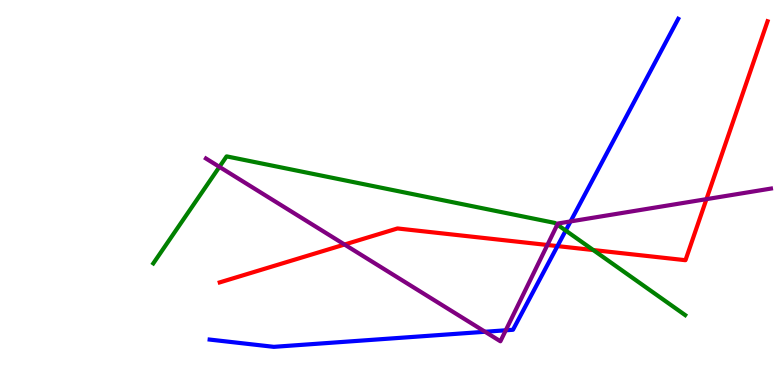[{'lines': ['blue', 'red'], 'intersections': [{'x': 7.19, 'y': 3.61}]}, {'lines': ['green', 'red'], 'intersections': [{'x': 7.65, 'y': 3.51}]}, {'lines': ['purple', 'red'], 'intersections': [{'x': 4.45, 'y': 3.65}, {'x': 7.06, 'y': 3.64}, {'x': 9.12, 'y': 4.83}]}, {'lines': ['blue', 'green'], 'intersections': [{'x': 7.3, 'y': 4.01}]}, {'lines': ['blue', 'purple'], 'intersections': [{'x': 6.26, 'y': 1.38}, {'x': 6.53, 'y': 1.42}, {'x': 7.36, 'y': 4.25}]}, {'lines': ['green', 'purple'], 'intersections': [{'x': 2.83, 'y': 5.67}, {'x': 7.19, 'y': 4.17}]}]